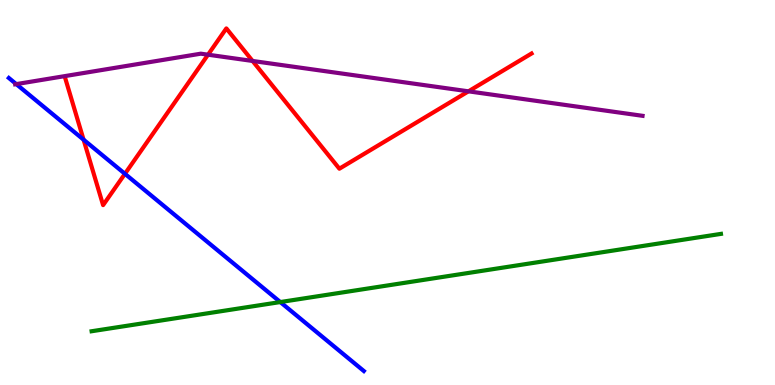[{'lines': ['blue', 'red'], 'intersections': [{'x': 1.08, 'y': 6.37}, {'x': 1.61, 'y': 5.49}]}, {'lines': ['green', 'red'], 'intersections': []}, {'lines': ['purple', 'red'], 'intersections': [{'x': 2.68, 'y': 8.58}, {'x': 3.26, 'y': 8.42}, {'x': 6.04, 'y': 7.63}]}, {'lines': ['blue', 'green'], 'intersections': [{'x': 3.62, 'y': 2.15}]}, {'lines': ['blue', 'purple'], 'intersections': [{'x': 0.21, 'y': 7.82}]}, {'lines': ['green', 'purple'], 'intersections': []}]